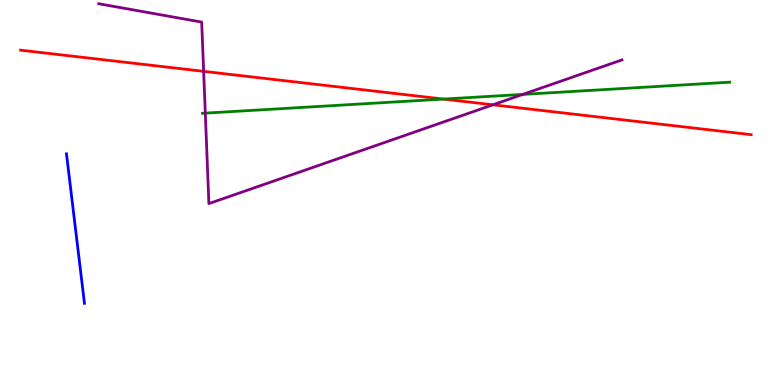[{'lines': ['blue', 'red'], 'intersections': []}, {'lines': ['green', 'red'], 'intersections': [{'x': 5.72, 'y': 7.43}]}, {'lines': ['purple', 'red'], 'intersections': [{'x': 2.63, 'y': 8.15}, {'x': 6.36, 'y': 7.28}]}, {'lines': ['blue', 'green'], 'intersections': []}, {'lines': ['blue', 'purple'], 'intersections': []}, {'lines': ['green', 'purple'], 'intersections': [{'x': 2.65, 'y': 7.06}, {'x': 6.75, 'y': 7.55}]}]